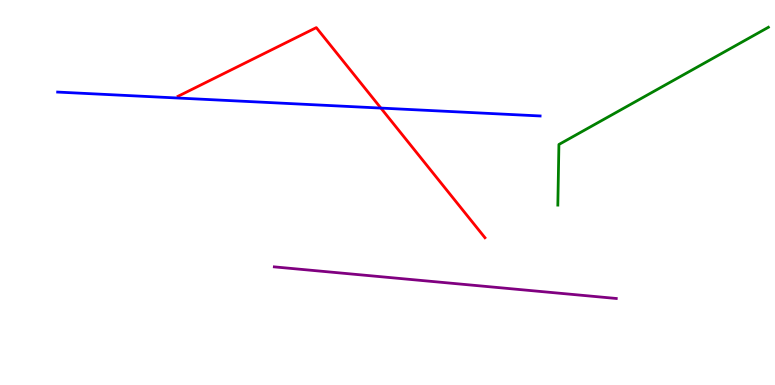[{'lines': ['blue', 'red'], 'intersections': [{'x': 4.91, 'y': 7.19}]}, {'lines': ['green', 'red'], 'intersections': []}, {'lines': ['purple', 'red'], 'intersections': []}, {'lines': ['blue', 'green'], 'intersections': []}, {'lines': ['blue', 'purple'], 'intersections': []}, {'lines': ['green', 'purple'], 'intersections': []}]